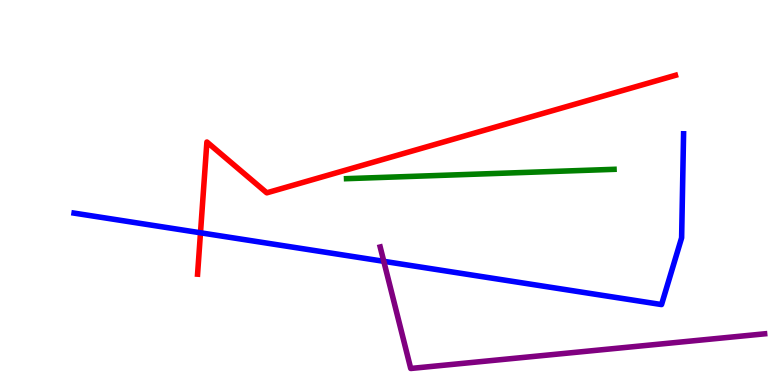[{'lines': ['blue', 'red'], 'intersections': [{'x': 2.59, 'y': 3.95}]}, {'lines': ['green', 'red'], 'intersections': []}, {'lines': ['purple', 'red'], 'intersections': []}, {'lines': ['blue', 'green'], 'intersections': []}, {'lines': ['blue', 'purple'], 'intersections': [{'x': 4.95, 'y': 3.21}]}, {'lines': ['green', 'purple'], 'intersections': []}]